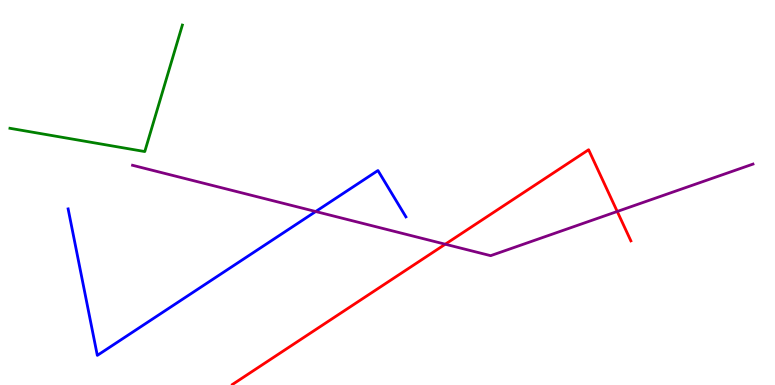[{'lines': ['blue', 'red'], 'intersections': []}, {'lines': ['green', 'red'], 'intersections': []}, {'lines': ['purple', 'red'], 'intersections': [{'x': 5.75, 'y': 3.66}, {'x': 7.96, 'y': 4.51}]}, {'lines': ['blue', 'green'], 'intersections': []}, {'lines': ['blue', 'purple'], 'intersections': [{'x': 4.07, 'y': 4.51}]}, {'lines': ['green', 'purple'], 'intersections': []}]